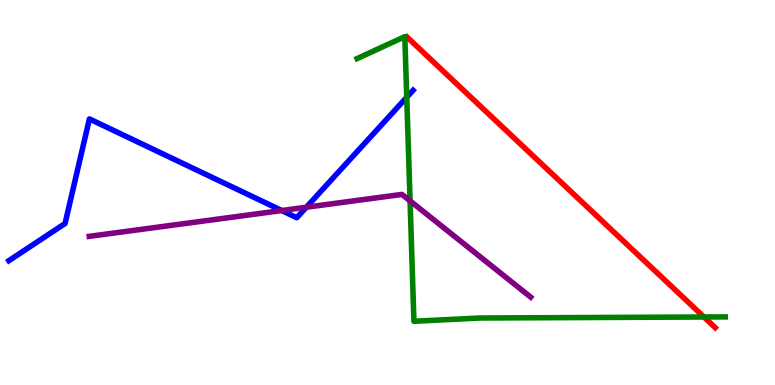[{'lines': ['blue', 'red'], 'intersections': []}, {'lines': ['green', 'red'], 'intersections': [{'x': 9.08, 'y': 1.77}]}, {'lines': ['purple', 'red'], 'intersections': []}, {'lines': ['blue', 'green'], 'intersections': [{'x': 5.25, 'y': 7.47}]}, {'lines': ['blue', 'purple'], 'intersections': [{'x': 3.64, 'y': 4.53}, {'x': 3.95, 'y': 4.62}]}, {'lines': ['green', 'purple'], 'intersections': [{'x': 5.29, 'y': 4.78}]}]